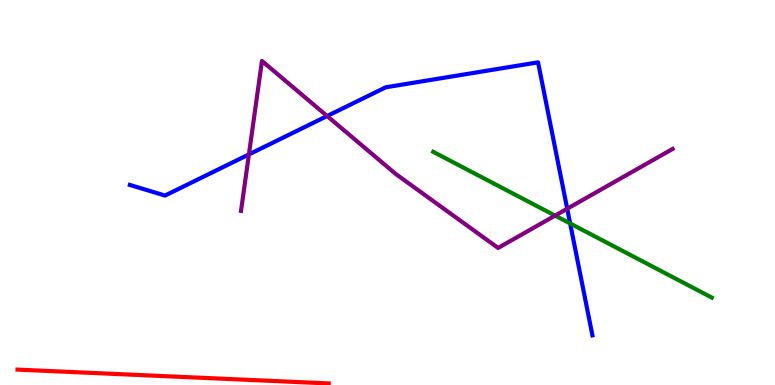[{'lines': ['blue', 'red'], 'intersections': []}, {'lines': ['green', 'red'], 'intersections': []}, {'lines': ['purple', 'red'], 'intersections': []}, {'lines': ['blue', 'green'], 'intersections': [{'x': 7.36, 'y': 4.2}]}, {'lines': ['blue', 'purple'], 'intersections': [{'x': 3.21, 'y': 5.99}, {'x': 4.22, 'y': 6.99}, {'x': 7.32, 'y': 4.58}]}, {'lines': ['green', 'purple'], 'intersections': [{'x': 7.16, 'y': 4.4}]}]